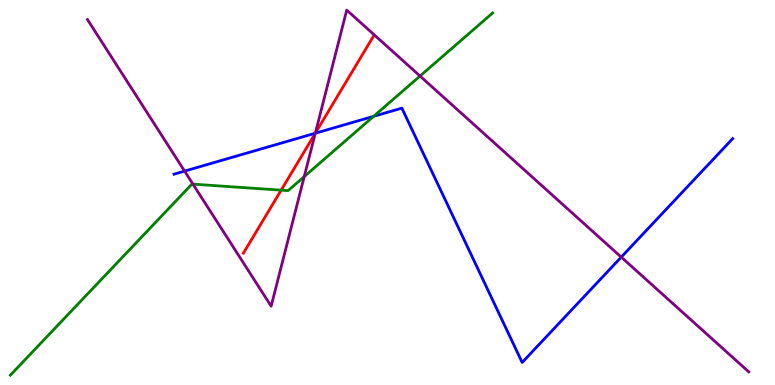[{'lines': ['blue', 'red'], 'intersections': [{'x': 4.07, 'y': 6.54}]}, {'lines': ['green', 'red'], 'intersections': [{'x': 3.63, 'y': 5.06}]}, {'lines': ['purple', 'red'], 'intersections': [{'x': 4.07, 'y': 6.54}]}, {'lines': ['blue', 'green'], 'intersections': [{'x': 4.82, 'y': 6.98}]}, {'lines': ['blue', 'purple'], 'intersections': [{'x': 2.38, 'y': 5.56}, {'x': 4.07, 'y': 6.54}, {'x': 8.02, 'y': 3.32}]}, {'lines': ['green', 'purple'], 'intersections': [{'x': 2.49, 'y': 5.22}, {'x': 3.93, 'y': 5.41}, {'x': 5.42, 'y': 8.02}]}]